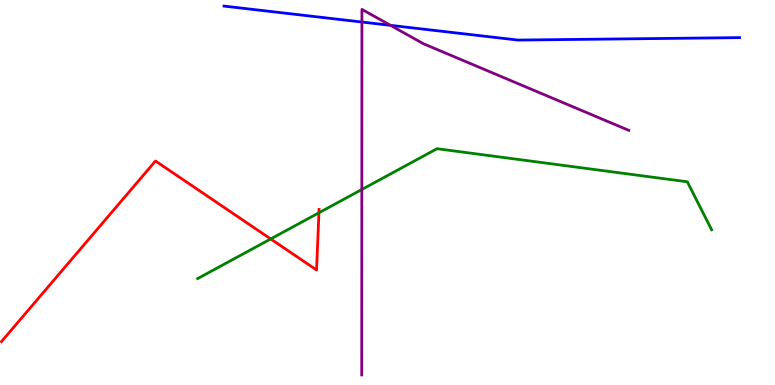[{'lines': ['blue', 'red'], 'intersections': []}, {'lines': ['green', 'red'], 'intersections': [{'x': 3.49, 'y': 3.79}, {'x': 4.12, 'y': 4.47}]}, {'lines': ['purple', 'red'], 'intersections': []}, {'lines': ['blue', 'green'], 'intersections': []}, {'lines': ['blue', 'purple'], 'intersections': [{'x': 4.67, 'y': 9.43}, {'x': 5.04, 'y': 9.34}]}, {'lines': ['green', 'purple'], 'intersections': [{'x': 4.67, 'y': 5.08}]}]